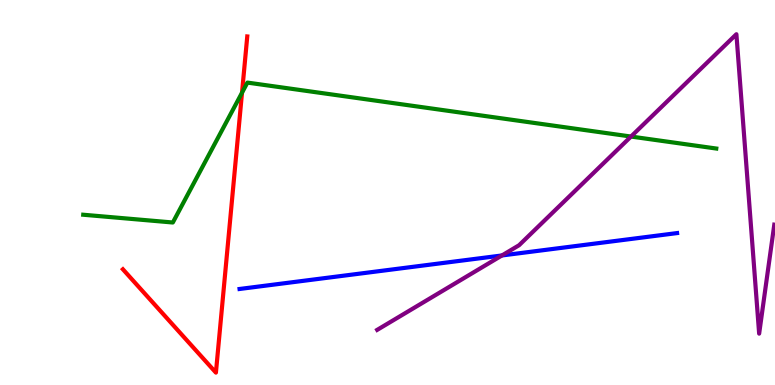[{'lines': ['blue', 'red'], 'intersections': []}, {'lines': ['green', 'red'], 'intersections': [{'x': 3.12, 'y': 7.59}]}, {'lines': ['purple', 'red'], 'intersections': []}, {'lines': ['blue', 'green'], 'intersections': []}, {'lines': ['blue', 'purple'], 'intersections': [{'x': 6.48, 'y': 3.36}]}, {'lines': ['green', 'purple'], 'intersections': [{'x': 8.14, 'y': 6.45}]}]